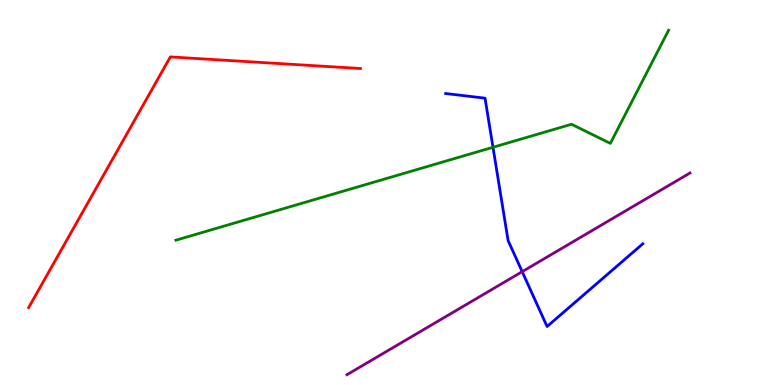[{'lines': ['blue', 'red'], 'intersections': []}, {'lines': ['green', 'red'], 'intersections': []}, {'lines': ['purple', 'red'], 'intersections': []}, {'lines': ['blue', 'green'], 'intersections': [{'x': 6.36, 'y': 6.17}]}, {'lines': ['blue', 'purple'], 'intersections': [{'x': 6.74, 'y': 2.94}]}, {'lines': ['green', 'purple'], 'intersections': []}]